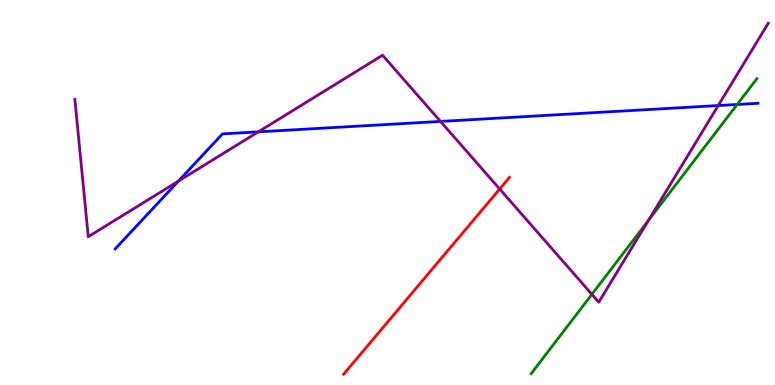[{'lines': ['blue', 'red'], 'intersections': []}, {'lines': ['green', 'red'], 'intersections': []}, {'lines': ['purple', 'red'], 'intersections': [{'x': 6.45, 'y': 5.09}]}, {'lines': ['blue', 'green'], 'intersections': [{'x': 9.51, 'y': 7.29}]}, {'lines': ['blue', 'purple'], 'intersections': [{'x': 2.3, 'y': 5.3}, {'x': 3.33, 'y': 6.58}, {'x': 5.68, 'y': 6.85}, {'x': 9.27, 'y': 7.26}]}, {'lines': ['green', 'purple'], 'intersections': [{'x': 7.64, 'y': 2.36}, {'x': 8.37, 'y': 4.27}]}]